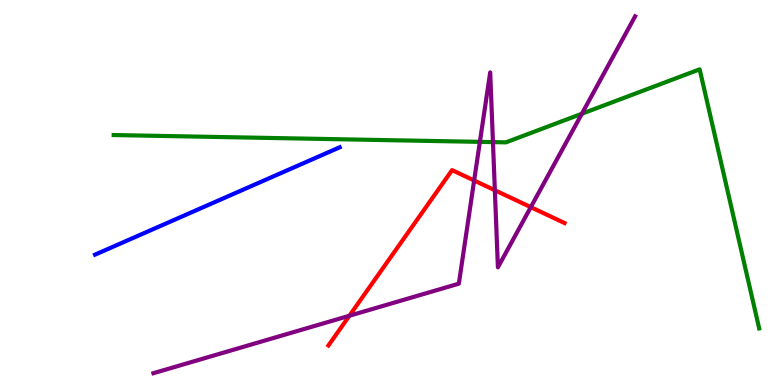[{'lines': ['blue', 'red'], 'intersections': []}, {'lines': ['green', 'red'], 'intersections': []}, {'lines': ['purple', 'red'], 'intersections': [{'x': 4.51, 'y': 1.8}, {'x': 6.12, 'y': 5.31}, {'x': 6.39, 'y': 5.06}, {'x': 6.85, 'y': 4.62}]}, {'lines': ['blue', 'green'], 'intersections': []}, {'lines': ['blue', 'purple'], 'intersections': []}, {'lines': ['green', 'purple'], 'intersections': [{'x': 6.19, 'y': 6.32}, {'x': 6.36, 'y': 6.31}, {'x': 7.51, 'y': 7.05}]}]